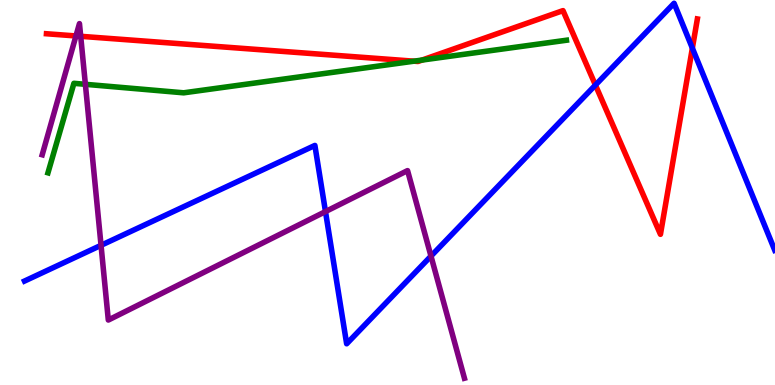[{'lines': ['blue', 'red'], 'intersections': [{'x': 7.68, 'y': 7.79}, {'x': 8.93, 'y': 8.75}]}, {'lines': ['green', 'red'], 'intersections': [{'x': 5.34, 'y': 8.41}, {'x': 5.45, 'y': 8.44}]}, {'lines': ['purple', 'red'], 'intersections': [{'x': 0.98, 'y': 9.07}, {'x': 1.04, 'y': 9.06}]}, {'lines': ['blue', 'green'], 'intersections': []}, {'lines': ['blue', 'purple'], 'intersections': [{'x': 1.3, 'y': 3.63}, {'x': 4.2, 'y': 4.5}, {'x': 5.56, 'y': 3.35}]}, {'lines': ['green', 'purple'], 'intersections': [{'x': 1.1, 'y': 7.81}]}]